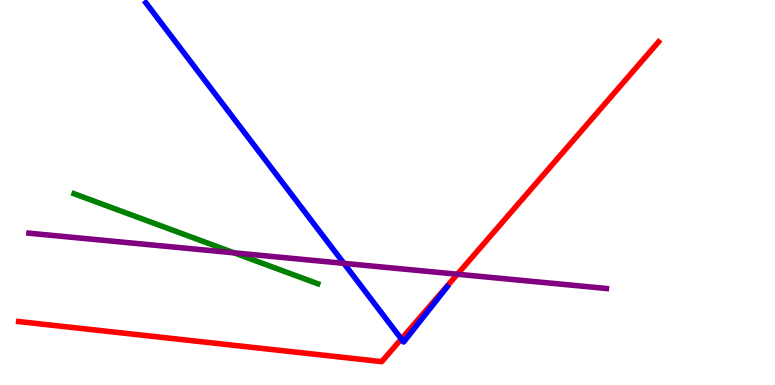[{'lines': ['blue', 'red'], 'intersections': [{'x': 5.18, 'y': 1.2}]}, {'lines': ['green', 'red'], 'intersections': []}, {'lines': ['purple', 'red'], 'intersections': [{'x': 5.9, 'y': 2.88}]}, {'lines': ['blue', 'green'], 'intersections': []}, {'lines': ['blue', 'purple'], 'intersections': [{'x': 4.44, 'y': 3.16}]}, {'lines': ['green', 'purple'], 'intersections': [{'x': 3.02, 'y': 3.43}]}]